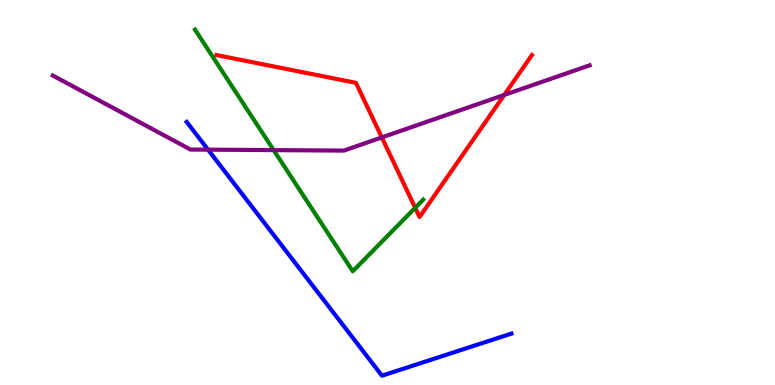[{'lines': ['blue', 'red'], 'intersections': []}, {'lines': ['green', 'red'], 'intersections': [{'x': 5.36, 'y': 4.6}]}, {'lines': ['purple', 'red'], 'intersections': [{'x': 4.93, 'y': 6.43}, {'x': 6.51, 'y': 7.53}]}, {'lines': ['blue', 'green'], 'intersections': []}, {'lines': ['blue', 'purple'], 'intersections': [{'x': 2.68, 'y': 6.11}]}, {'lines': ['green', 'purple'], 'intersections': [{'x': 3.53, 'y': 6.1}]}]